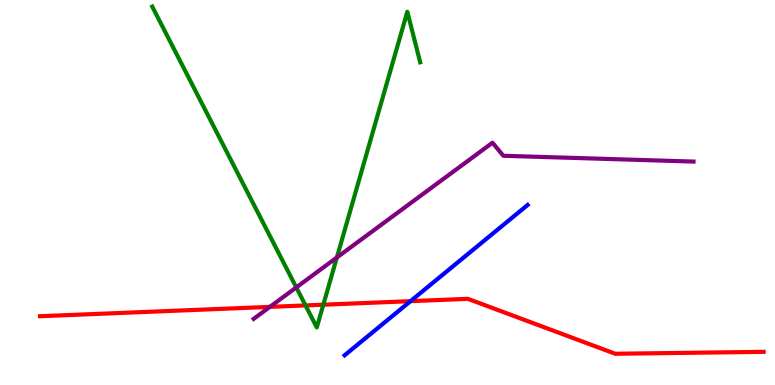[{'lines': ['blue', 'red'], 'intersections': [{'x': 5.3, 'y': 2.18}]}, {'lines': ['green', 'red'], 'intersections': [{'x': 3.94, 'y': 2.07}, {'x': 4.17, 'y': 2.09}]}, {'lines': ['purple', 'red'], 'intersections': [{'x': 3.48, 'y': 2.03}]}, {'lines': ['blue', 'green'], 'intersections': []}, {'lines': ['blue', 'purple'], 'intersections': []}, {'lines': ['green', 'purple'], 'intersections': [{'x': 3.82, 'y': 2.53}, {'x': 4.35, 'y': 3.31}]}]